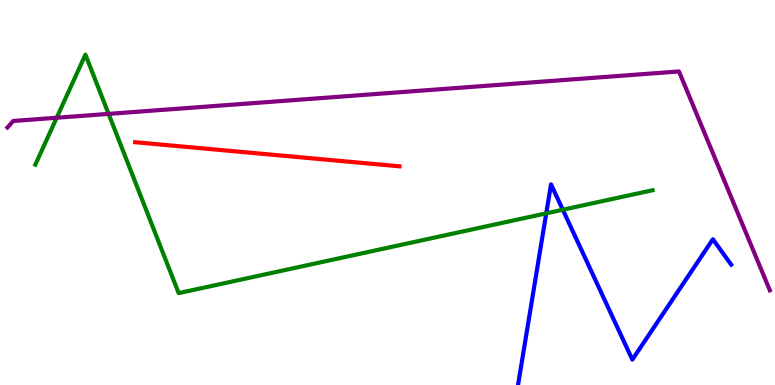[{'lines': ['blue', 'red'], 'intersections': []}, {'lines': ['green', 'red'], 'intersections': []}, {'lines': ['purple', 'red'], 'intersections': []}, {'lines': ['blue', 'green'], 'intersections': [{'x': 7.05, 'y': 4.46}, {'x': 7.26, 'y': 4.55}]}, {'lines': ['blue', 'purple'], 'intersections': []}, {'lines': ['green', 'purple'], 'intersections': [{'x': 0.732, 'y': 6.94}, {'x': 1.4, 'y': 7.04}]}]